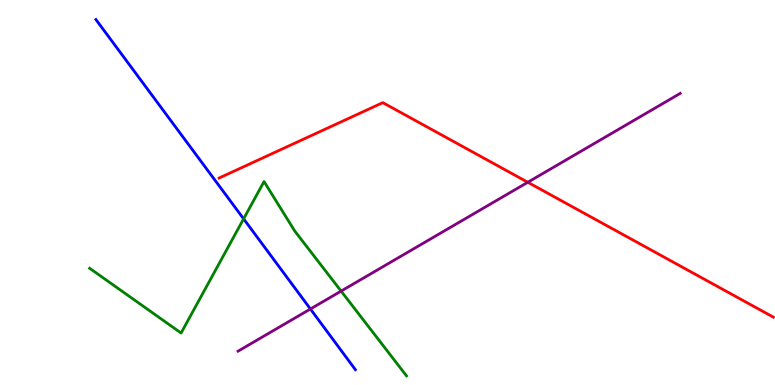[{'lines': ['blue', 'red'], 'intersections': []}, {'lines': ['green', 'red'], 'intersections': []}, {'lines': ['purple', 'red'], 'intersections': [{'x': 6.81, 'y': 5.27}]}, {'lines': ['blue', 'green'], 'intersections': [{'x': 3.14, 'y': 4.32}]}, {'lines': ['blue', 'purple'], 'intersections': [{'x': 4.01, 'y': 1.97}]}, {'lines': ['green', 'purple'], 'intersections': [{'x': 4.4, 'y': 2.44}]}]